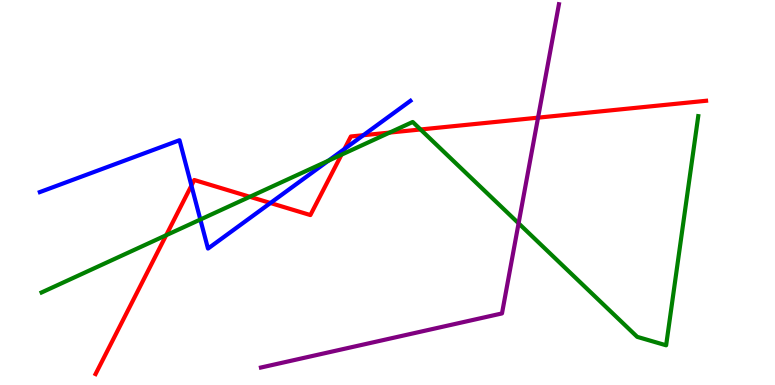[{'lines': ['blue', 'red'], 'intersections': [{'x': 2.47, 'y': 5.18}, {'x': 3.49, 'y': 4.73}, {'x': 4.44, 'y': 6.13}, {'x': 4.69, 'y': 6.49}]}, {'lines': ['green', 'red'], 'intersections': [{'x': 2.14, 'y': 3.89}, {'x': 3.22, 'y': 4.89}, {'x': 4.41, 'y': 5.98}, {'x': 5.03, 'y': 6.56}, {'x': 5.43, 'y': 6.64}]}, {'lines': ['purple', 'red'], 'intersections': [{'x': 6.94, 'y': 6.94}]}, {'lines': ['blue', 'green'], 'intersections': [{'x': 2.59, 'y': 4.3}, {'x': 4.24, 'y': 5.83}]}, {'lines': ['blue', 'purple'], 'intersections': []}, {'lines': ['green', 'purple'], 'intersections': [{'x': 6.69, 'y': 4.2}]}]